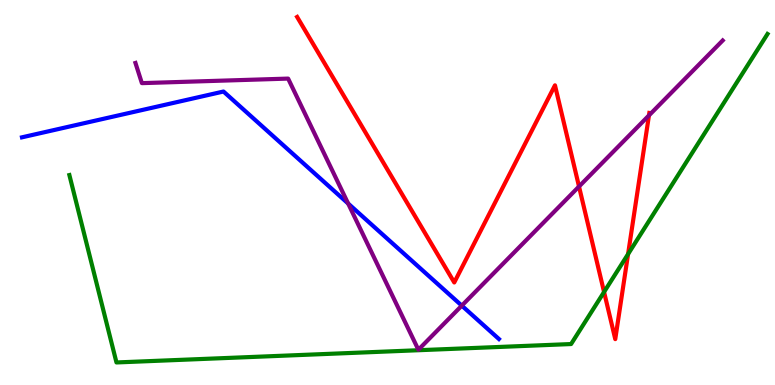[{'lines': ['blue', 'red'], 'intersections': []}, {'lines': ['green', 'red'], 'intersections': [{'x': 7.79, 'y': 2.42}, {'x': 8.1, 'y': 3.4}]}, {'lines': ['purple', 'red'], 'intersections': [{'x': 7.47, 'y': 5.16}, {'x': 8.37, 'y': 7.0}]}, {'lines': ['blue', 'green'], 'intersections': []}, {'lines': ['blue', 'purple'], 'intersections': [{'x': 4.49, 'y': 4.71}, {'x': 5.96, 'y': 2.06}]}, {'lines': ['green', 'purple'], 'intersections': []}]